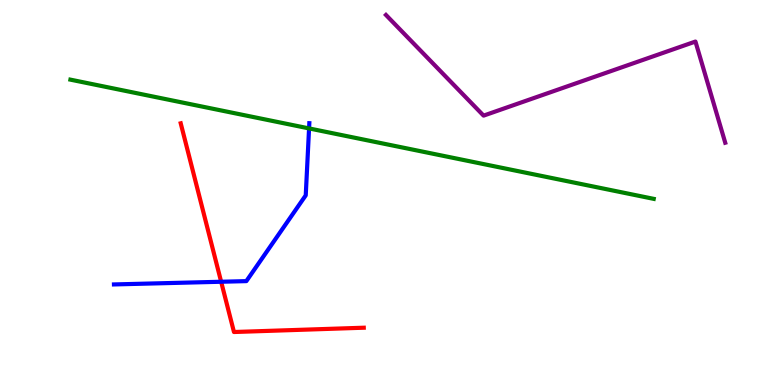[{'lines': ['blue', 'red'], 'intersections': [{'x': 2.85, 'y': 2.68}]}, {'lines': ['green', 'red'], 'intersections': []}, {'lines': ['purple', 'red'], 'intersections': []}, {'lines': ['blue', 'green'], 'intersections': [{'x': 3.99, 'y': 6.66}]}, {'lines': ['blue', 'purple'], 'intersections': []}, {'lines': ['green', 'purple'], 'intersections': []}]